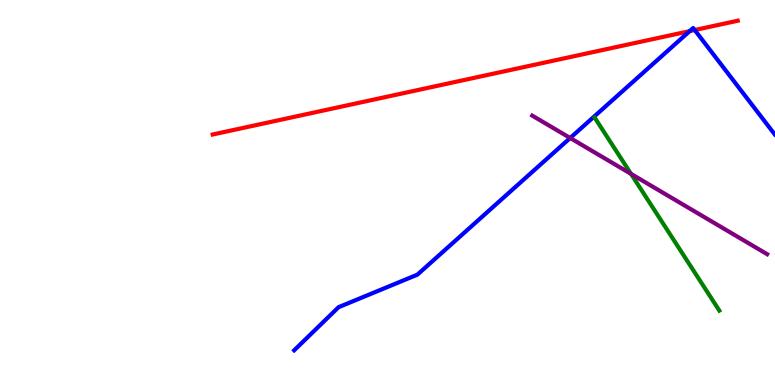[{'lines': ['blue', 'red'], 'intersections': [{'x': 8.9, 'y': 9.19}, {'x': 8.96, 'y': 9.22}]}, {'lines': ['green', 'red'], 'intersections': []}, {'lines': ['purple', 'red'], 'intersections': []}, {'lines': ['blue', 'green'], 'intersections': []}, {'lines': ['blue', 'purple'], 'intersections': [{'x': 7.36, 'y': 6.42}]}, {'lines': ['green', 'purple'], 'intersections': [{'x': 8.14, 'y': 5.48}]}]